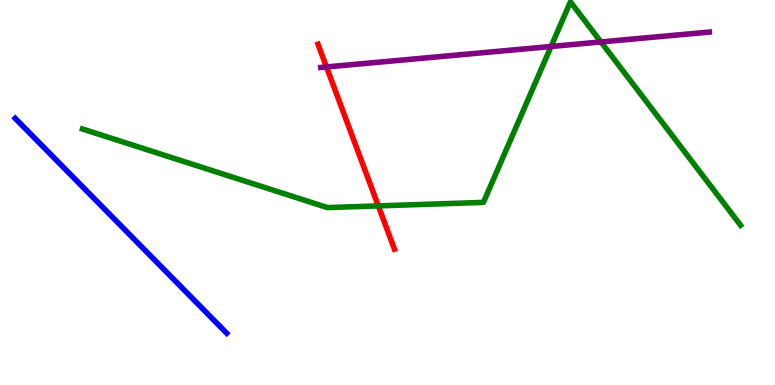[{'lines': ['blue', 'red'], 'intersections': []}, {'lines': ['green', 'red'], 'intersections': [{'x': 4.88, 'y': 4.65}]}, {'lines': ['purple', 'red'], 'intersections': [{'x': 4.21, 'y': 8.26}]}, {'lines': ['blue', 'green'], 'intersections': []}, {'lines': ['blue', 'purple'], 'intersections': []}, {'lines': ['green', 'purple'], 'intersections': [{'x': 7.11, 'y': 8.79}, {'x': 7.75, 'y': 8.91}]}]